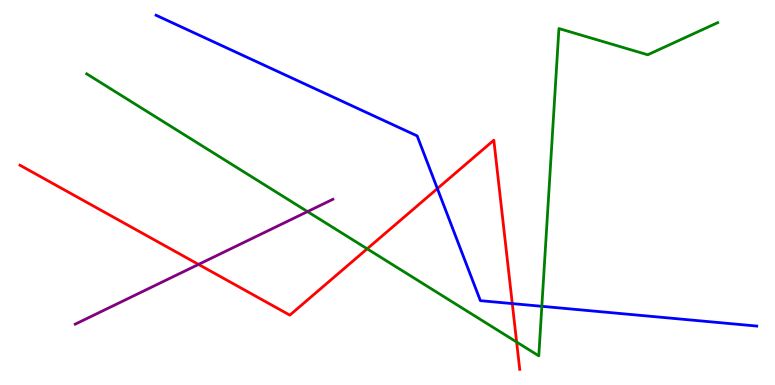[{'lines': ['blue', 'red'], 'intersections': [{'x': 5.64, 'y': 5.1}, {'x': 6.61, 'y': 2.11}]}, {'lines': ['green', 'red'], 'intersections': [{'x': 4.74, 'y': 3.54}, {'x': 6.67, 'y': 1.12}]}, {'lines': ['purple', 'red'], 'intersections': [{'x': 2.56, 'y': 3.13}]}, {'lines': ['blue', 'green'], 'intersections': [{'x': 6.99, 'y': 2.04}]}, {'lines': ['blue', 'purple'], 'intersections': []}, {'lines': ['green', 'purple'], 'intersections': [{'x': 3.97, 'y': 4.5}]}]